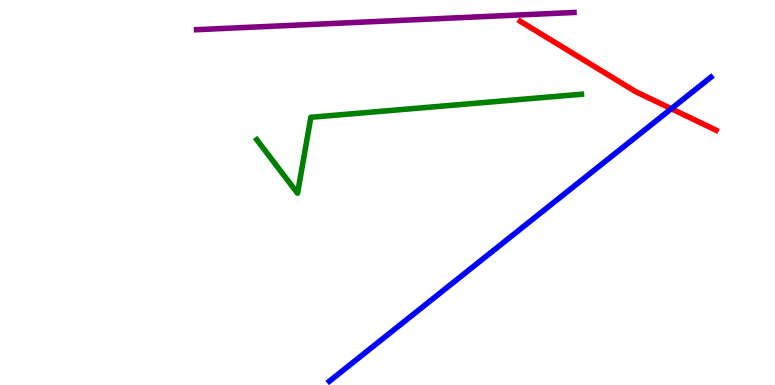[{'lines': ['blue', 'red'], 'intersections': [{'x': 8.66, 'y': 7.18}]}, {'lines': ['green', 'red'], 'intersections': []}, {'lines': ['purple', 'red'], 'intersections': []}, {'lines': ['blue', 'green'], 'intersections': []}, {'lines': ['blue', 'purple'], 'intersections': []}, {'lines': ['green', 'purple'], 'intersections': []}]